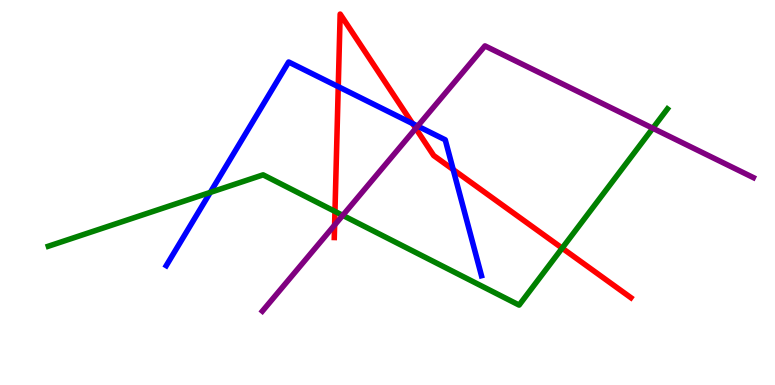[{'lines': ['blue', 'red'], 'intersections': [{'x': 4.36, 'y': 7.75}, {'x': 5.32, 'y': 6.79}, {'x': 5.85, 'y': 5.6}]}, {'lines': ['green', 'red'], 'intersections': [{'x': 4.32, 'y': 4.51}, {'x': 7.25, 'y': 3.55}]}, {'lines': ['purple', 'red'], 'intersections': [{'x': 4.32, 'y': 4.15}, {'x': 5.36, 'y': 6.67}]}, {'lines': ['blue', 'green'], 'intersections': [{'x': 2.71, 'y': 5.0}]}, {'lines': ['blue', 'purple'], 'intersections': [{'x': 5.39, 'y': 6.72}]}, {'lines': ['green', 'purple'], 'intersections': [{'x': 4.42, 'y': 4.41}, {'x': 8.42, 'y': 6.67}]}]